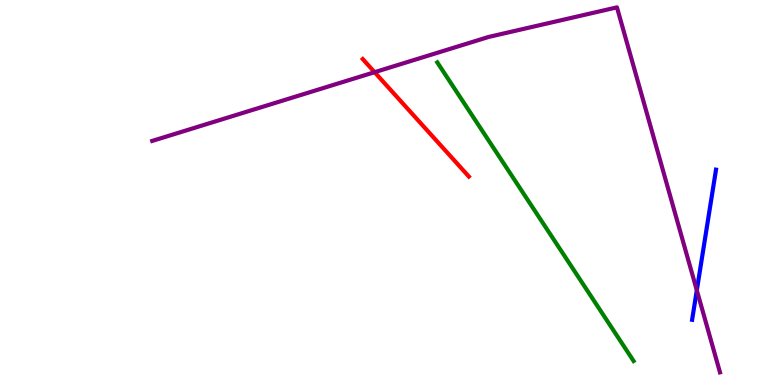[{'lines': ['blue', 'red'], 'intersections': []}, {'lines': ['green', 'red'], 'intersections': []}, {'lines': ['purple', 'red'], 'intersections': [{'x': 4.83, 'y': 8.12}]}, {'lines': ['blue', 'green'], 'intersections': []}, {'lines': ['blue', 'purple'], 'intersections': [{'x': 8.99, 'y': 2.46}]}, {'lines': ['green', 'purple'], 'intersections': []}]